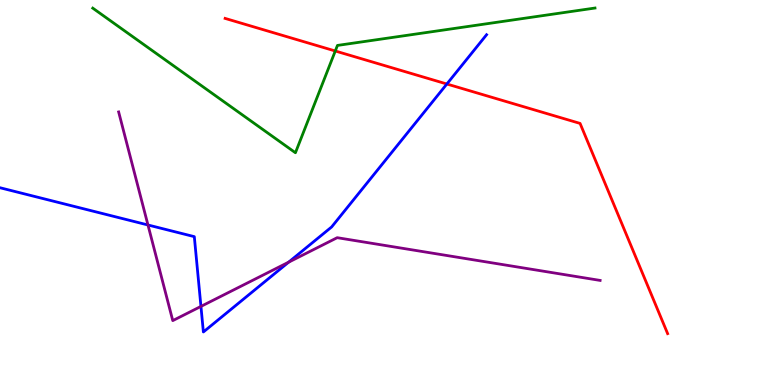[{'lines': ['blue', 'red'], 'intersections': [{'x': 5.77, 'y': 7.82}]}, {'lines': ['green', 'red'], 'intersections': [{'x': 4.33, 'y': 8.68}]}, {'lines': ['purple', 'red'], 'intersections': []}, {'lines': ['blue', 'green'], 'intersections': []}, {'lines': ['blue', 'purple'], 'intersections': [{'x': 1.91, 'y': 4.16}, {'x': 2.59, 'y': 2.04}, {'x': 3.72, 'y': 3.19}]}, {'lines': ['green', 'purple'], 'intersections': []}]